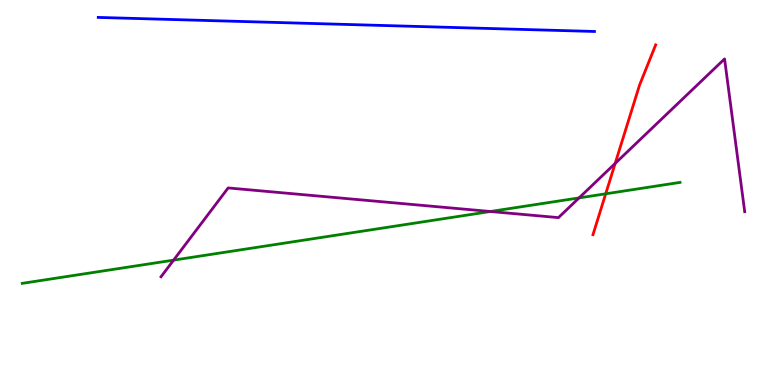[{'lines': ['blue', 'red'], 'intersections': []}, {'lines': ['green', 'red'], 'intersections': [{'x': 7.82, 'y': 4.97}]}, {'lines': ['purple', 'red'], 'intersections': [{'x': 7.94, 'y': 5.75}]}, {'lines': ['blue', 'green'], 'intersections': []}, {'lines': ['blue', 'purple'], 'intersections': []}, {'lines': ['green', 'purple'], 'intersections': [{'x': 2.24, 'y': 3.24}, {'x': 6.33, 'y': 4.51}, {'x': 7.47, 'y': 4.86}]}]